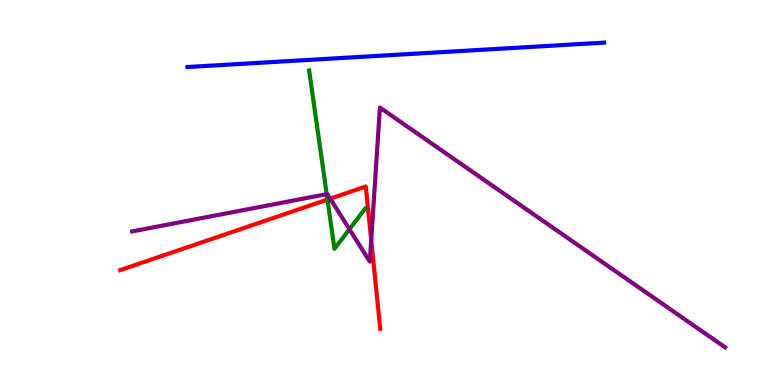[{'lines': ['blue', 'red'], 'intersections': []}, {'lines': ['green', 'red'], 'intersections': [{'x': 4.23, 'y': 4.82}]}, {'lines': ['purple', 'red'], 'intersections': [{'x': 4.26, 'y': 4.84}, {'x': 4.79, 'y': 3.76}]}, {'lines': ['blue', 'green'], 'intersections': []}, {'lines': ['blue', 'purple'], 'intersections': []}, {'lines': ['green', 'purple'], 'intersections': [{'x': 4.22, 'y': 4.96}, {'x': 4.51, 'y': 4.05}]}]